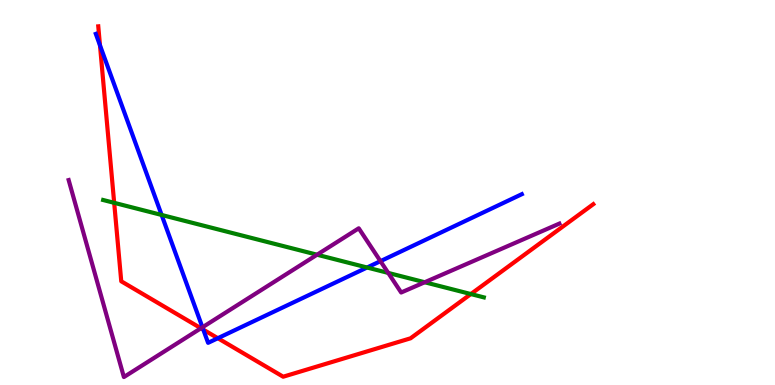[{'lines': ['blue', 'red'], 'intersections': [{'x': 1.29, 'y': 8.82}, {'x': 2.62, 'y': 1.44}, {'x': 2.81, 'y': 1.22}]}, {'lines': ['green', 'red'], 'intersections': [{'x': 1.47, 'y': 4.73}, {'x': 6.08, 'y': 2.36}]}, {'lines': ['purple', 'red'], 'intersections': [{'x': 2.59, 'y': 1.47}]}, {'lines': ['blue', 'green'], 'intersections': [{'x': 2.09, 'y': 4.42}, {'x': 4.74, 'y': 3.05}]}, {'lines': ['blue', 'purple'], 'intersections': [{'x': 2.61, 'y': 1.5}, {'x': 4.91, 'y': 3.22}]}, {'lines': ['green', 'purple'], 'intersections': [{'x': 4.09, 'y': 3.38}, {'x': 5.01, 'y': 2.91}, {'x': 5.48, 'y': 2.67}]}]